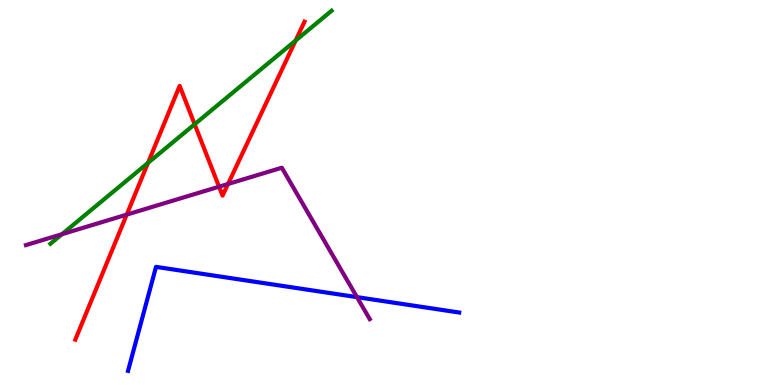[{'lines': ['blue', 'red'], 'intersections': []}, {'lines': ['green', 'red'], 'intersections': [{'x': 1.91, 'y': 5.77}, {'x': 2.51, 'y': 6.77}, {'x': 3.81, 'y': 8.95}]}, {'lines': ['purple', 'red'], 'intersections': [{'x': 1.64, 'y': 4.43}, {'x': 2.83, 'y': 5.15}, {'x': 2.94, 'y': 5.22}]}, {'lines': ['blue', 'green'], 'intersections': []}, {'lines': ['blue', 'purple'], 'intersections': [{'x': 4.61, 'y': 2.28}]}, {'lines': ['green', 'purple'], 'intersections': [{'x': 0.8, 'y': 3.92}]}]